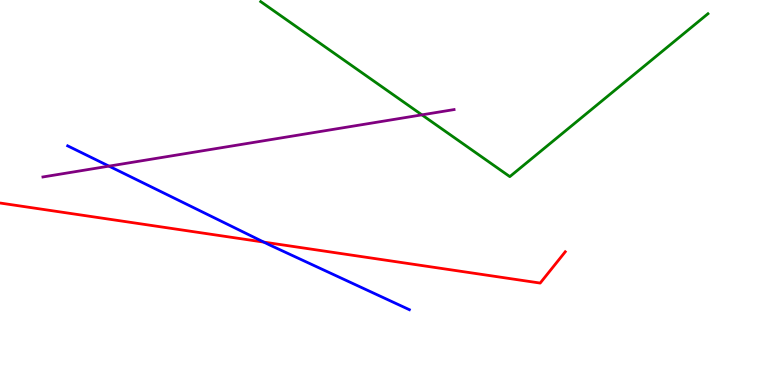[{'lines': ['blue', 'red'], 'intersections': [{'x': 3.4, 'y': 3.71}]}, {'lines': ['green', 'red'], 'intersections': []}, {'lines': ['purple', 'red'], 'intersections': []}, {'lines': ['blue', 'green'], 'intersections': []}, {'lines': ['blue', 'purple'], 'intersections': [{'x': 1.41, 'y': 5.68}]}, {'lines': ['green', 'purple'], 'intersections': [{'x': 5.44, 'y': 7.02}]}]